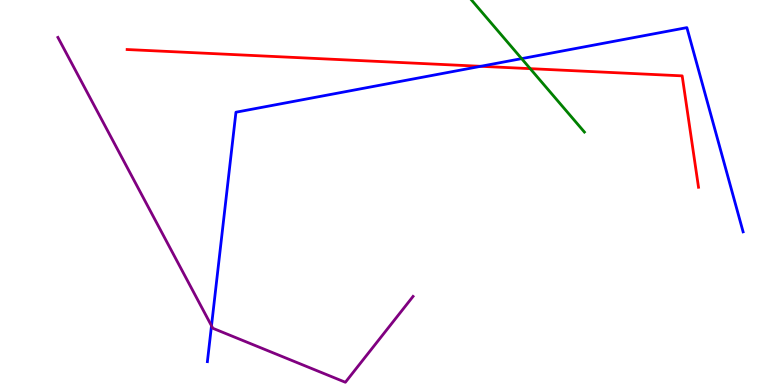[{'lines': ['blue', 'red'], 'intersections': [{'x': 6.2, 'y': 8.28}]}, {'lines': ['green', 'red'], 'intersections': [{'x': 6.84, 'y': 8.22}]}, {'lines': ['purple', 'red'], 'intersections': []}, {'lines': ['blue', 'green'], 'intersections': [{'x': 6.73, 'y': 8.48}]}, {'lines': ['blue', 'purple'], 'intersections': [{'x': 2.73, 'y': 1.54}]}, {'lines': ['green', 'purple'], 'intersections': []}]